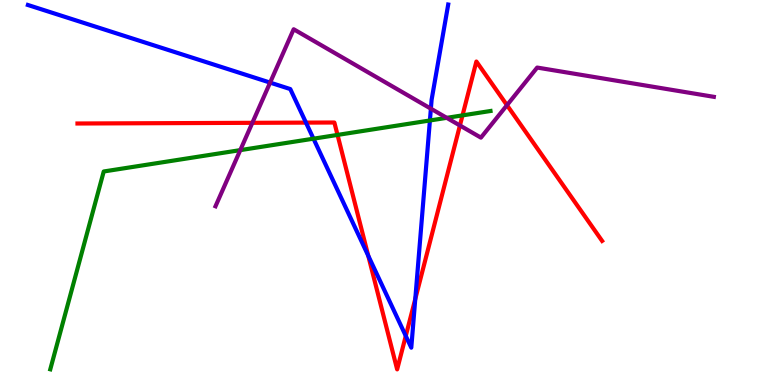[{'lines': ['blue', 'red'], 'intersections': [{'x': 3.95, 'y': 6.82}, {'x': 4.75, 'y': 3.36}, {'x': 5.24, 'y': 1.27}, {'x': 5.36, 'y': 2.23}]}, {'lines': ['green', 'red'], 'intersections': [{'x': 4.36, 'y': 6.5}, {'x': 5.97, 'y': 7.0}]}, {'lines': ['purple', 'red'], 'intersections': [{'x': 3.26, 'y': 6.81}, {'x': 5.93, 'y': 6.74}, {'x': 6.54, 'y': 7.27}]}, {'lines': ['blue', 'green'], 'intersections': [{'x': 4.05, 'y': 6.4}, {'x': 5.55, 'y': 6.87}]}, {'lines': ['blue', 'purple'], 'intersections': [{'x': 3.49, 'y': 7.85}, {'x': 5.56, 'y': 7.18}]}, {'lines': ['green', 'purple'], 'intersections': [{'x': 3.1, 'y': 6.1}, {'x': 5.76, 'y': 6.94}]}]